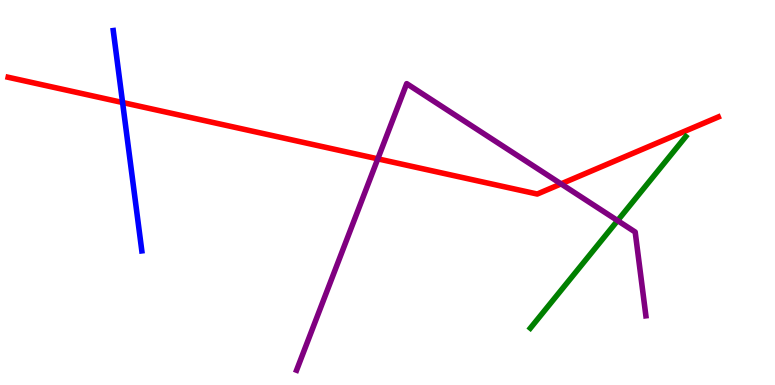[{'lines': ['blue', 'red'], 'intersections': [{'x': 1.58, 'y': 7.34}]}, {'lines': ['green', 'red'], 'intersections': []}, {'lines': ['purple', 'red'], 'intersections': [{'x': 4.87, 'y': 5.87}, {'x': 7.24, 'y': 5.22}]}, {'lines': ['blue', 'green'], 'intersections': []}, {'lines': ['blue', 'purple'], 'intersections': []}, {'lines': ['green', 'purple'], 'intersections': [{'x': 7.97, 'y': 4.27}]}]